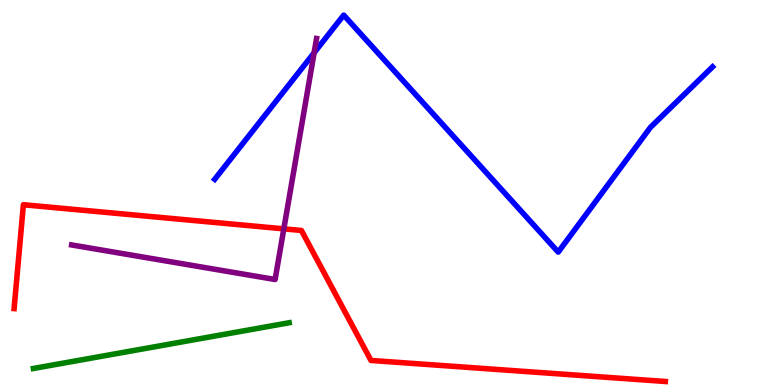[{'lines': ['blue', 'red'], 'intersections': []}, {'lines': ['green', 'red'], 'intersections': []}, {'lines': ['purple', 'red'], 'intersections': [{'x': 3.66, 'y': 4.06}]}, {'lines': ['blue', 'green'], 'intersections': []}, {'lines': ['blue', 'purple'], 'intersections': [{'x': 4.05, 'y': 8.63}]}, {'lines': ['green', 'purple'], 'intersections': []}]